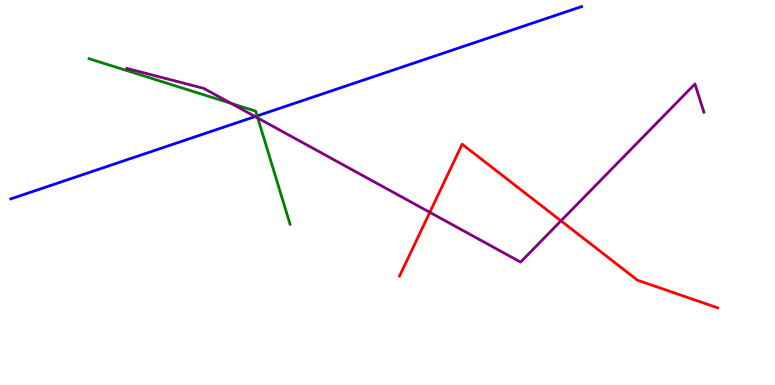[{'lines': ['blue', 'red'], 'intersections': []}, {'lines': ['green', 'red'], 'intersections': []}, {'lines': ['purple', 'red'], 'intersections': [{'x': 5.55, 'y': 4.48}, {'x': 7.24, 'y': 4.26}]}, {'lines': ['blue', 'green'], 'intersections': [{'x': 3.32, 'y': 6.99}]}, {'lines': ['blue', 'purple'], 'intersections': [{'x': 3.29, 'y': 6.97}]}, {'lines': ['green', 'purple'], 'intersections': [{'x': 2.98, 'y': 7.31}, {'x': 3.33, 'y': 6.93}]}]